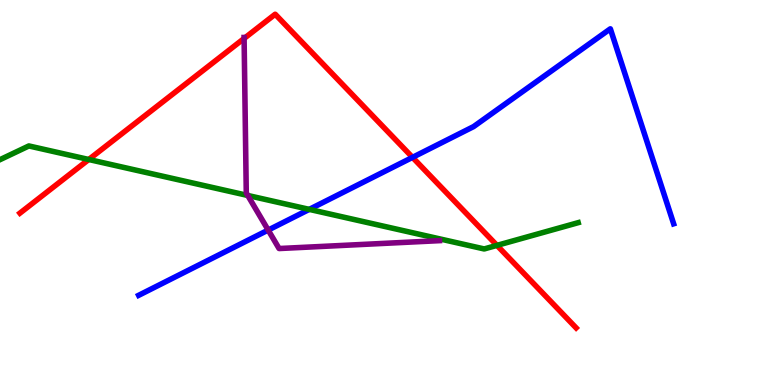[{'lines': ['blue', 'red'], 'intersections': [{'x': 5.32, 'y': 5.91}]}, {'lines': ['green', 'red'], 'intersections': [{'x': 1.15, 'y': 5.86}, {'x': 6.41, 'y': 3.63}]}, {'lines': ['purple', 'red'], 'intersections': [{'x': 3.15, 'y': 9.0}]}, {'lines': ['blue', 'green'], 'intersections': [{'x': 3.99, 'y': 4.56}]}, {'lines': ['blue', 'purple'], 'intersections': [{'x': 3.46, 'y': 4.02}]}, {'lines': ['green', 'purple'], 'intersections': [{'x': 3.2, 'y': 4.92}]}]